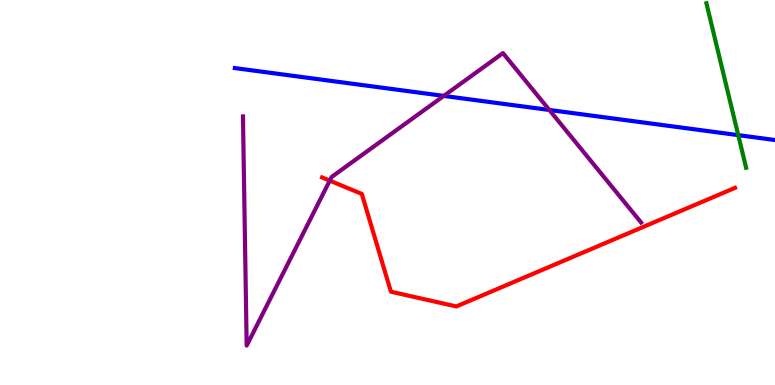[{'lines': ['blue', 'red'], 'intersections': []}, {'lines': ['green', 'red'], 'intersections': []}, {'lines': ['purple', 'red'], 'intersections': [{'x': 4.25, 'y': 5.31}]}, {'lines': ['blue', 'green'], 'intersections': [{'x': 9.53, 'y': 6.49}]}, {'lines': ['blue', 'purple'], 'intersections': [{'x': 5.73, 'y': 7.51}, {'x': 7.09, 'y': 7.14}]}, {'lines': ['green', 'purple'], 'intersections': []}]